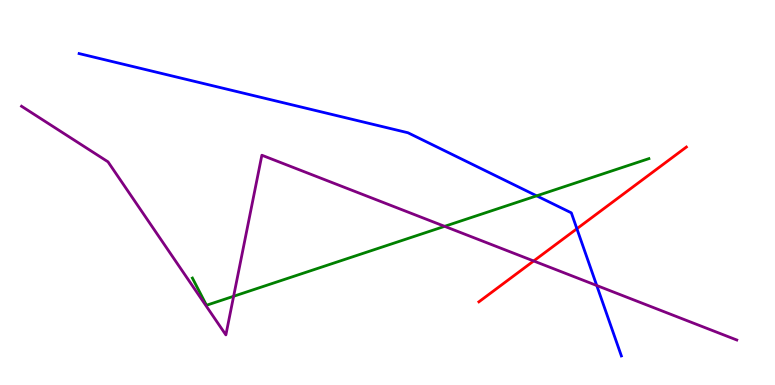[{'lines': ['blue', 'red'], 'intersections': [{'x': 7.44, 'y': 4.06}]}, {'lines': ['green', 'red'], 'intersections': []}, {'lines': ['purple', 'red'], 'intersections': [{'x': 6.89, 'y': 3.22}]}, {'lines': ['blue', 'green'], 'intersections': [{'x': 6.92, 'y': 4.91}]}, {'lines': ['blue', 'purple'], 'intersections': [{'x': 7.7, 'y': 2.58}]}, {'lines': ['green', 'purple'], 'intersections': [{'x': 3.01, 'y': 2.3}, {'x': 5.74, 'y': 4.12}]}]